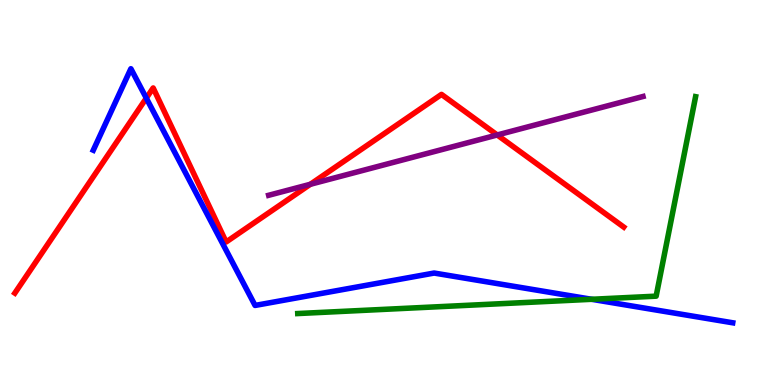[{'lines': ['blue', 'red'], 'intersections': [{'x': 1.89, 'y': 7.45}]}, {'lines': ['green', 'red'], 'intersections': []}, {'lines': ['purple', 'red'], 'intersections': [{'x': 4.0, 'y': 5.21}, {'x': 6.42, 'y': 6.49}]}, {'lines': ['blue', 'green'], 'intersections': [{'x': 7.63, 'y': 2.23}]}, {'lines': ['blue', 'purple'], 'intersections': []}, {'lines': ['green', 'purple'], 'intersections': []}]